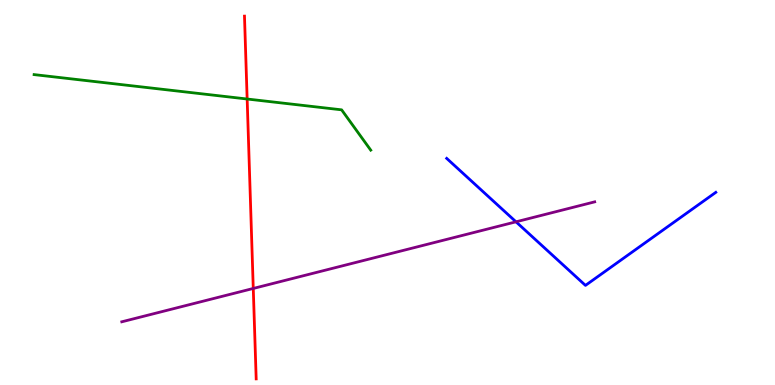[{'lines': ['blue', 'red'], 'intersections': []}, {'lines': ['green', 'red'], 'intersections': [{'x': 3.19, 'y': 7.43}]}, {'lines': ['purple', 'red'], 'intersections': [{'x': 3.27, 'y': 2.51}]}, {'lines': ['blue', 'green'], 'intersections': []}, {'lines': ['blue', 'purple'], 'intersections': [{'x': 6.66, 'y': 4.24}]}, {'lines': ['green', 'purple'], 'intersections': []}]